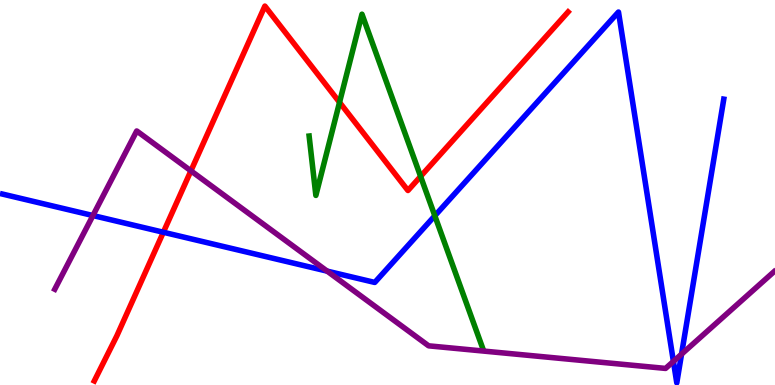[{'lines': ['blue', 'red'], 'intersections': [{'x': 2.11, 'y': 3.97}]}, {'lines': ['green', 'red'], 'intersections': [{'x': 4.38, 'y': 7.34}, {'x': 5.43, 'y': 5.42}]}, {'lines': ['purple', 'red'], 'intersections': [{'x': 2.46, 'y': 5.56}]}, {'lines': ['blue', 'green'], 'intersections': [{'x': 5.61, 'y': 4.4}]}, {'lines': ['blue', 'purple'], 'intersections': [{'x': 1.2, 'y': 4.4}, {'x': 4.22, 'y': 2.96}, {'x': 8.69, 'y': 0.613}, {'x': 8.79, 'y': 0.801}]}, {'lines': ['green', 'purple'], 'intersections': []}]